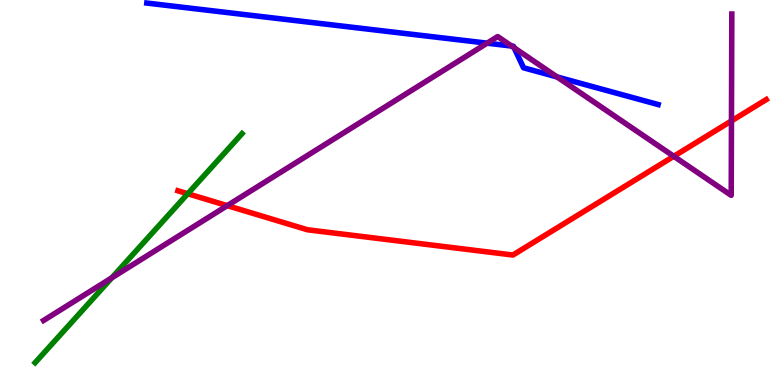[{'lines': ['blue', 'red'], 'intersections': []}, {'lines': ['green', 'red'], 'intersections': [{'x': 2.42, 'y': 4.97}]}, {'lines': ['purple', 'red'], 'intersections': [{'x': 2.93, 'y': 4.66}, {'x': 8.69, 'y': 5.94}, {'x': 9.44, 'y': 6.86}]}, {'lines': ['blue', 'green'], 'intersections': []}, {'lines': ['blue', 'purple'], 'intersections': [{'x': 6.29, 'y': 8.88}, {'x': 6.6, 'y': 8.8}, {'x': 6.63, 'y': 8.76}, {'x': 7.19, 'y': 8.0}]}, {'lines': ['green', 'purple'], 'intersections': [{'x': 1.44, 'y': 2.78}]}]